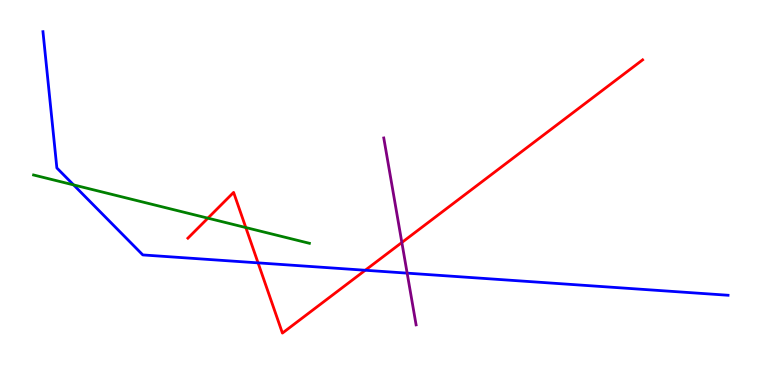[{'lines': ['blue', 'red'], 'intersections': [{'x': 3.33, 'y': 3.17}, {'x': 4.71, 'y': 2.98}]}, {'lines': ['green', 'red'], 'intersections': [{'x': 2.68, 'y': 4.33}, {'x': 3.17, 'y': 4.09}]}, {'lines': ['purple', 'red'], 'intersections': [{'x': 5.19, 'y': 3.7}]}, {'lines': ['blue', 'green'], 'intersections': [{'x': 0.95, 'y': 5.2}]}, {'lines': ['blue', 'purple'], 'intersections': [{'x': 5.25, 'y': 2.91}]}, {'lines': ['green', 'purple'], 'intersections': []}]